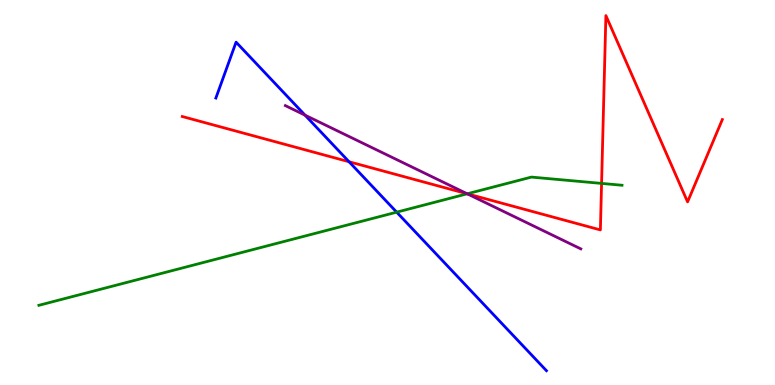[{'lines': ['blue', 'red'], 'intersections': [{'x': 4.5, 'y': 5.8}]}, {'lines': ['green', 'red'], 'intersections': [{'x': 6.03, 'y': 4.97}, {'x': 7.76, 'y': 5.24}]}, {'lines': ['purple', 'red'], 'intersections': [{'x': 6.03, 'y': 4.97}]}, {'lines': ['blue', 'green'], 'intersections': [{'x': 5.12, 'y': 4.49}]}, {'lines': ['blue', 'purple'], 'intersections': [{'x': 3.94, 'y': 7.01}]}, {'lines': ['green', 'purple'], 'intersections': [{'x': 6.03, 'y': 4.97}]}]